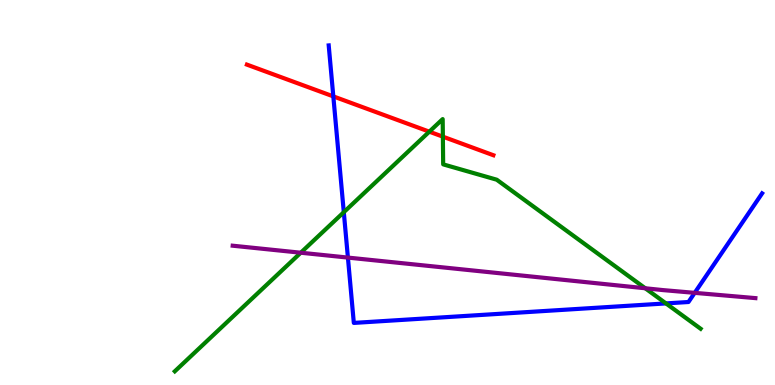[{'lines': ['blue', 'red'], 'intersections': [{'x': 4.3, 'y': 7.5}]}, {'lines': ['green', 'red'], 'intersections': [{'x': 5.54, 'y': 6.58}, {'x': 5.71, 'y': 6.45}]}, {'lines': ['purple', 'red'], 'intersections': []}, {'lines': ['blue', 'green'], 'intersections': [{'x': 4.44, 'y': 4.49}, {'x': 8.59, 'y': 2.12}]}, {'lines': ['blue', 'purple'], 'intersections': [{'x': 4.49, 'y': 3.31}, {'x': 8.96, 'y': 2.39}]}, {'lines': ['green', 'purple'], 'intersections': [{'x': 3.88, 'y': 3.44}, {'x': 8.33, 'y': 2.51}]}]